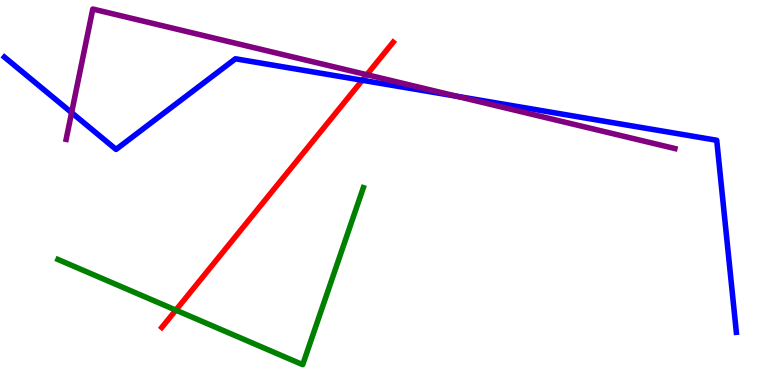[{'lines': ['blue', 'red'], 'intersections': [{'x': 4.67, 'y': 7.92}]}, {'lines': ['green', 'red'], 'intersections': [{'x': 2.27, 'y': 1.94}]}, {'lines': ['purple', 'red'], 'intersections': [{'x': 4.73, 'y': 8.06}]}, {'lines': ['blue', 'green'], 'intersections': []}, {'lines': ['blue', 'purple'], 'intersections': [{'x': 0.924, 'y': 7.07}, {'x': 5.89, 'y': 7.5}]}, {'lines': ['green', 'purple'], 'intersections': []}]